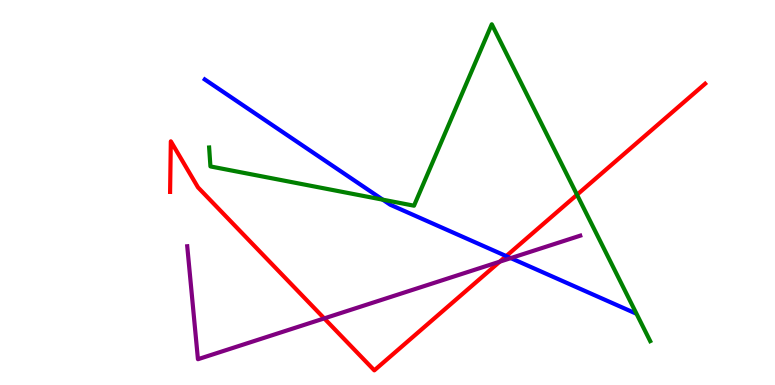[{'lines': ['blue', 'red'], 'intersections': [{'x': 6.53, 'y': 3.35}]}, {'lines': ['green', 'red'], 'intersections': [{'x': 7.45, 'y': 4.94}]}, {'lines': ['purple', 'red'], 'intersections': [{'x': 4.18, 'y': 1.73}, {'x': 6.45, 'y': 3.2}]}, {'lines': ['blue', 'green'], 'intersections': [{'x': 4.94, 'y': 4.81}]}, {'lines': ['blue', 'purple'], 'intersections': [{'x': 6.59, 'y': 3.3}]}, {'lines': ['green', 'purple'], 'intersections': []}]